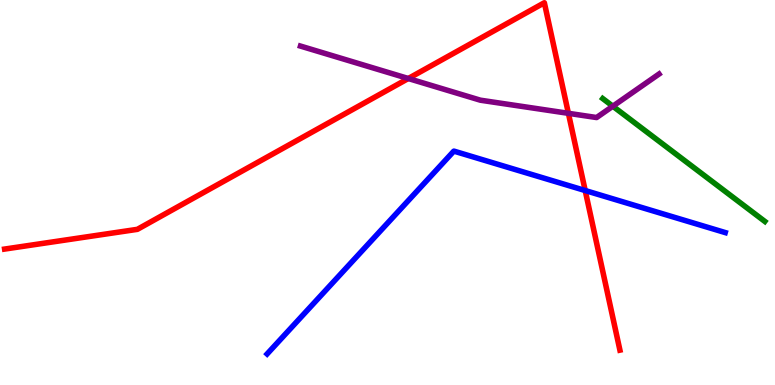[{'lines': ['blue', 'red'], 'intersections': [{'x': 7.55, 'y': 5.05}]}, {'lines': ['green', 'red'], 'intersections': []}, {'lines': ['purple', 'red'], 'intersections': [{'x': 5.27, 'y': 7.96}, {'x': 7.33, 'y': 7.06}]}, {'lines': ['blue', 'green'], 'intersections': []}, {'lines': ['blue', 'purple'], 'intersections': []}, {'lines': ['green', 'purple'], 'intersections': [{'x': 7.91, 'y': 7.24}]}]